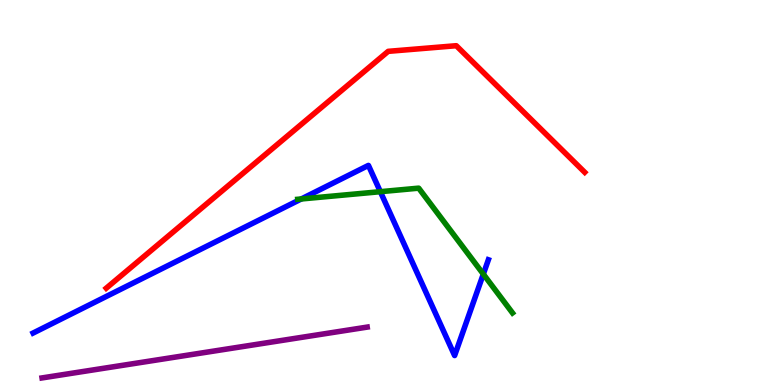[{'lines': ['blue', 'red'], 'intersections': []}, {'lines': ['green', 'red'], 'intersections': []}, {'lines': ['purple', 'red'], 'intersections': []}, {'lines': ['blue', 'green'], 'intersections': [{'x': 3.89, 'y': 4.83}, {'x': 4.91, 'y': 5.02}, {'x': 6.24, 'y': 2.88}]}, {'lines': ['blue', 'purple'], 'intersections': []}, {'lines': ['green', 'purple'], 'intersections': []}]